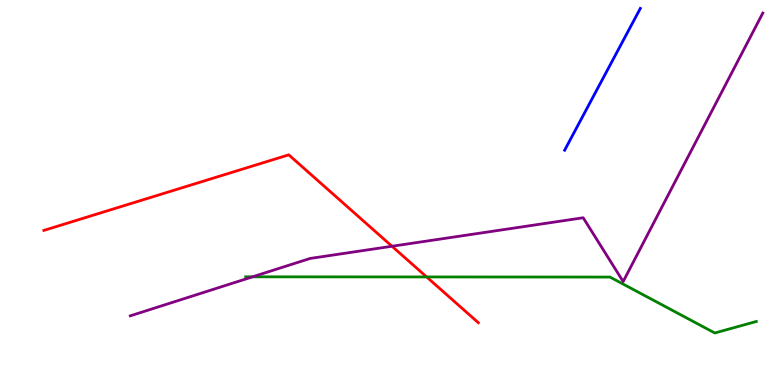[{'lines': ['blue', 'red'], 'intersections': []}, {'lines': ['green', 'red'], 'intersections': [{'x': 5.51, 'y': 2.81}]}, {'lines': ['purple', 'red'], 'intersections': [{'x': 5.06, 'y': 3.6}]}, {'lines': ['blue', 'green'], 'intersections': []}, {'lines': ['blue', 'purple'], 'intersections': []}, {'lines': ['green', 'purple'], 'intersections': [{'x': 3.26, 'y': 2.81}]}]